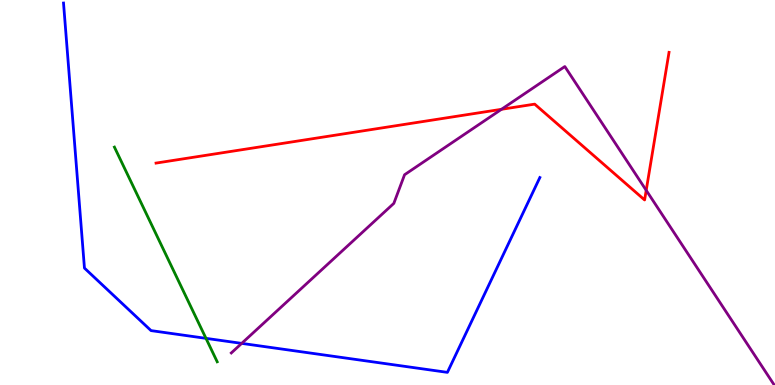[{'lines': ['blue', 'red'], 'intersections': []}, {'lines': ['green', 'red'], 'intersections': []}, {'lines': ['purple', 'red'], 'intersections': [{'x': 6.47, 'y': 7.16}, {'x': 8.34, 'y': 5.06}]}, {'lines': ['blue', 'green'], 'intersections': [{'x': 2.66, 'y': 1.21}]}, {'lines': ['blue', 'purple'], 'intersections': [{'x': 3.12, 'y': 1.08}]}, {'lines': ['green', 'purple'], 'intersections': []}]